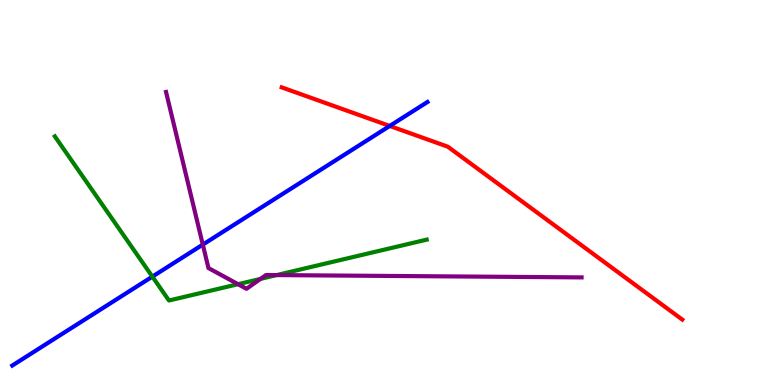[{'lines': ['blue', 'red'], 'intersections': [{'x': 5.03, 'y': 6.73}]}, {'lines': ['green', 'red'], 'intersections': []}, {'lines': ['purple', 'red'], 'intersections': []}, {'lines': ['blue', 'green'], 'intersections': [{'x': 1.97, 'y': 2.81}]}, {'lines': ['blue', 'purple'], 'intersections': [{'x': 2.62, 'y': 3.65}]}, {'lines': ['green', 'purple'], 'intersections': [{'x': 3.07, 'y': 2.62}, {'x': 3.36, 'y': 2.76}, {'x': 3.57, 'y': 2.85}]}]